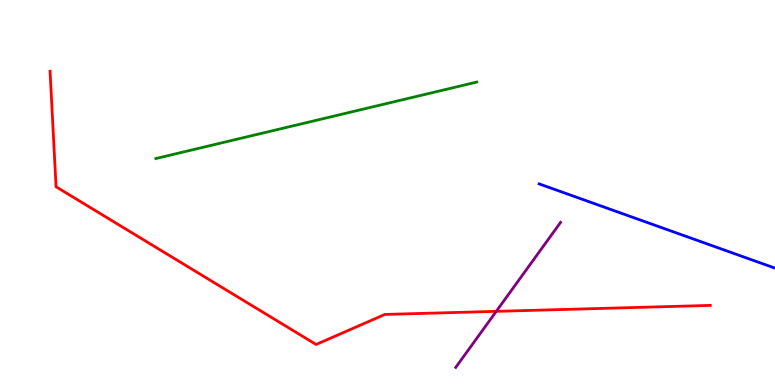[{'lines': ['blue', 'red'], 'intersections': []}, {'lines': ['green', 'red'], 'intersections': []}, {'lines': ['purple', 'red'], 'intersections': [{'x': 6.4, 'y': 1.91}]}, {'lines': ['blue', 'green'], 'intersections': []}, {'lines': ['blue', 'purple'], 'intersections': []}, {'lines': ['green', 'purple'], 'intersections': []}]